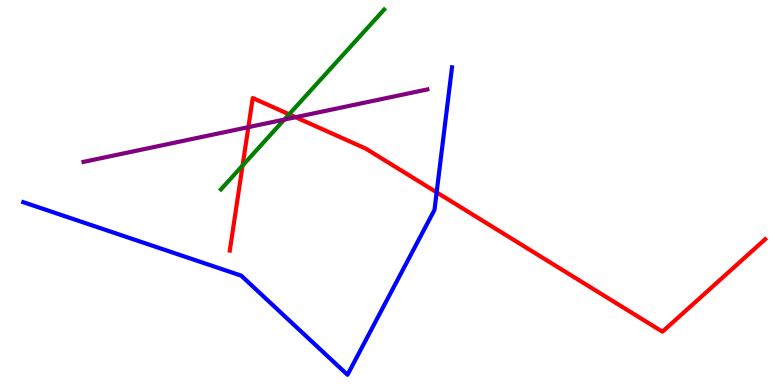[{'lines': ['blue', 'red'], 'intersections': [{'x': 5.63, 'y': 5.0}]}, {'lines': ['green', 'red'], 'intersections': [{'x': 3.13, 'y': 5.7}, {'x': 3.73, 'y': 7.03}]}, {'lines': ['purple', 'red'], 'intersections': [{'x': 3.2, 'y': 6.7}, {'x': 3.81, 'y': 6.96}]}, {'lines': ['blue', 'green'], 'intersections': []}, {'lines': ['blue', 'purple'], 'intersections': []}, {'lines': ['green', 'purple'], 'intersections': [{'x': 3.67, 'y': 6.89}]}]